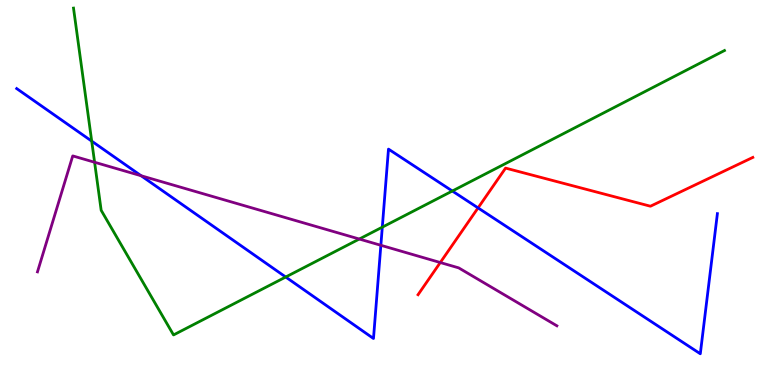[{'lines': ['blue', 'red'], 'intersections': [{'x': 6.17, 'y': 4.6}]}, {'lines': ['green', 'red'], 'intersections': []}, {'lines': ['purple', 'red'], 'intersections': [{'x': 5.68, 'y': 3.18}]}, {'lines': ['blue', 'green'], 'intersections': [{'x': 1.18, 'y': 6.33}, {'x': 3.69, 'y': 2.8}, {'x': 4.93, 'y': 4.1}, {'x': 5.84, 'y': 5.04}]}, {'lines': ['blue', 'purple'], 'intersections': [{'x': 1.82, 'y': 5.44}, {'x': 4.91, 'y': 3.63}]}, {'lines': ['green', 'purple'], 'intersections': [{'x': 1.22, 'y': 5.79}, {'x': 4.64, 'y': 3.79}]}]